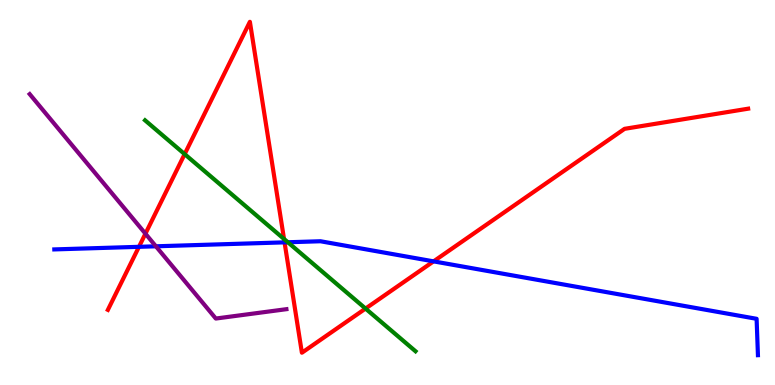[{'lines': ['blue', 'red'], 'intersections': [{'x': 1.79, 'y': 3.59}, {'x': 3.67, 'y': 3.71}, {'x': 5.59, 'y': 3.21}]}, {'lines': ['green', 'red'], 'intersections': [{'x': 2.38, 'y': 6.0}, {'x': 3.66, 'y': 3.79}, {'x': 4.72, 'y': 1.99}]}, {'lines': ['purple', 'red'], 'intersections': [{'x': 1.88, 'y': 3.93}]}, {'lines': ['blue', 'green'], 'intersections': [{'x': 3.71, 'y': 3.71}]}, {'lines': ['blue', 'purple'], 'intersections': [{'x': 2.01, 'y': 3.6}]}, {'lines': ['green', 'purple'], 'intersections': []}]